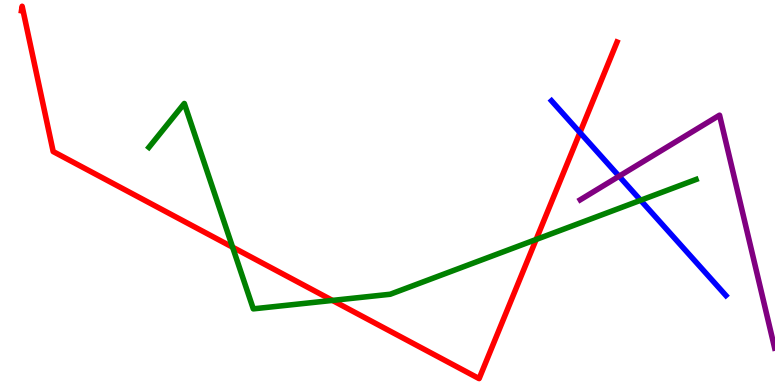[{'lines': ['blue', 'red'], 'intersections': [{'x': 7.48, 'y': 6.56}]}, {'lines': ['green', 'red'], 'intersections': [{'x': 3.0, 'y': 3.58}, {'x': 4.29, 'y': 2.2}, {'x': 6.92, 'y': 3.78}]}, {'lines': ['purple', 'red'], 'intersections': []}, {'lines': ['blue', 'green'], 'intersections': [{'x': 8.27, 'y': 4.8}]}, {'lines': ['blue', 'purple'], 'intersections': [{'x': 7.99, 'y': 5.42}]}, {'lines': ['green', 'purple'], 'intersections': []}]